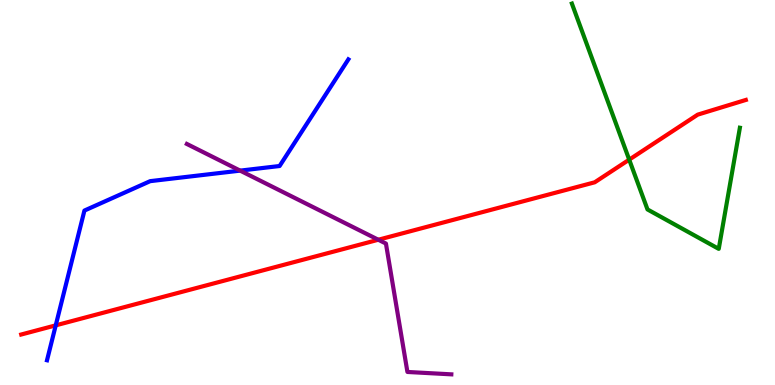[{'lines': ['blue', 'red'], 'intersections': [{'x': 0.719, 'y': 1.55}]}, {'lines': ['green', 'red'], 'intersections': [{'x': 8.12, 'y': 5.85}]}, {'lines': ['purple', 'red'], 'intersections': [{'x': 4.88, 'y': 3.77}]}, {'lines': ['blue', 'green'], 'intersections': []}, {'lines': ['blue', 'purple'], 'intersections': [{'x': 3.1, 'y': 5.57}]}, {'lines': ['green', 'purple'], 'intersections': []}]